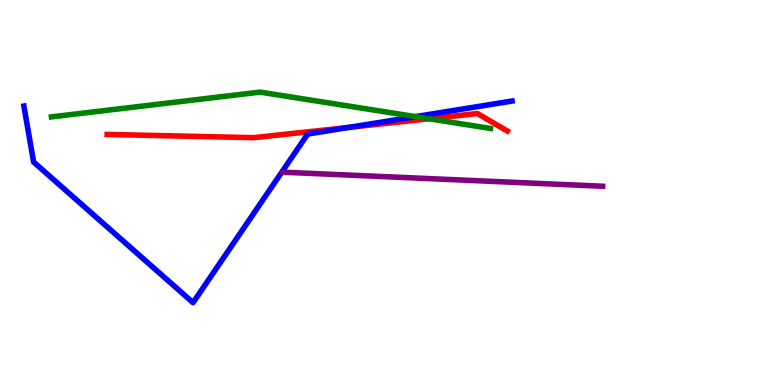[{'lines': ['blue', 'red'], 'intersections': [{'x': 4.5, 'y': 6.69}]}, {'lines': ['green', 'red'], 'intersections': [{'x': 5.54, 'y': 6.92}]}, {'lines': ['purple', 'red'], 'intersections': []}, {'lines': ['blue', 'green'], 'intersections': [{'x': 5.36, 'y': 6.97}]}, {'lines': ['blue', 'purple'], 'intersections': []}, {'lines': ['green', 'purple'], 'intersections': []}]